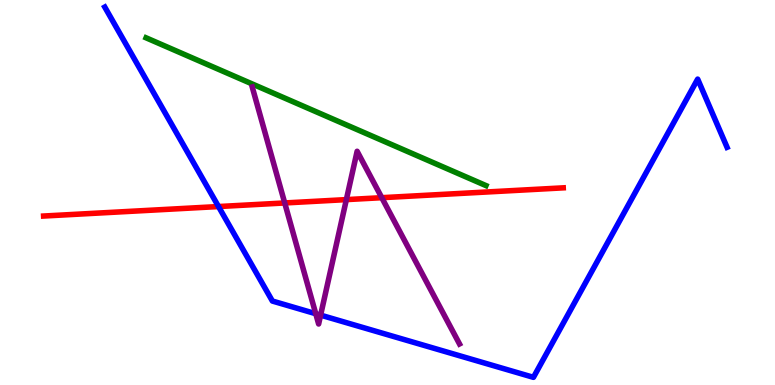[{'lines': ['blue', 'red'], 'intersections': [{'x': 2.82, 'y': 4.64}]}, {'lines': ['green', 'red'], 'intersections': []}, {'lines': ['purple', 'red'], 'intersections': [{'x': 3.67, 'y': 4.73}, {'x': 4.47, 'y': 4.82}, {'x': 4.93, 'y': 4.87}]}, {'lines': ['blue', 'green'], 'intersections': []}, {'lines': ['blue', 'purple'], 'intersections': [{'x': 4.07, 'y': 1.85}, {'x': 4.14, 'y': 1.81}]}, {'lines': ['green', 'purple'], 'intersections': []}]